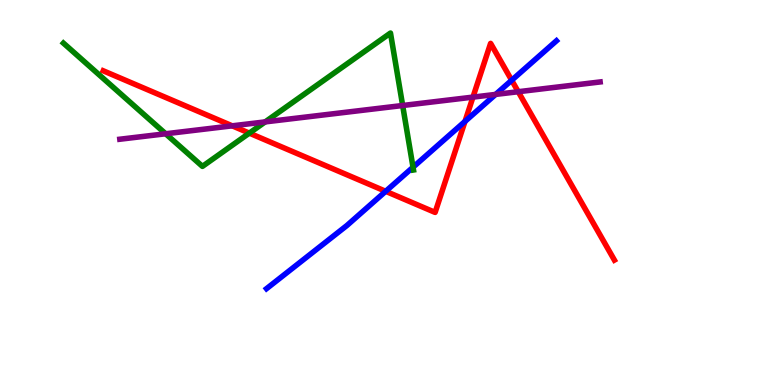[{'lines': ['blue', 'red'], 'intersections': [{'x': 4.98, 'y': 5.03}, {'x': 6.0, 'y': 6.85}, {'x': 6.6, 'y': 7.92}]}, {'lines': ['green', 'red'], 'intersections': [{'x': 3.22, 'y': 6.54}]}, {'lines': ['purple', 'red'], 'intersections': [{'x': 3.0, 'y': 6.73}, {'x': 6.1, 'y': 7.48}, {'x': 6.69, 'y': 7.62}]}, {'lines': ['blue', 'green'], 'intersections': [{'x': 5.33, 'y': 5.66}]}, {'lines': ['blue', 'purple'], 'intersections': [{'x': 6.4, 'y': 7.55}]}, {'lines': ['green', 'purple'], 'intersections': [{'x': 2.14, 'y': 6.53}, {'x': 3.42, 'y': 6.83}, {'x': 5.2, 'y': 7.26}]}]